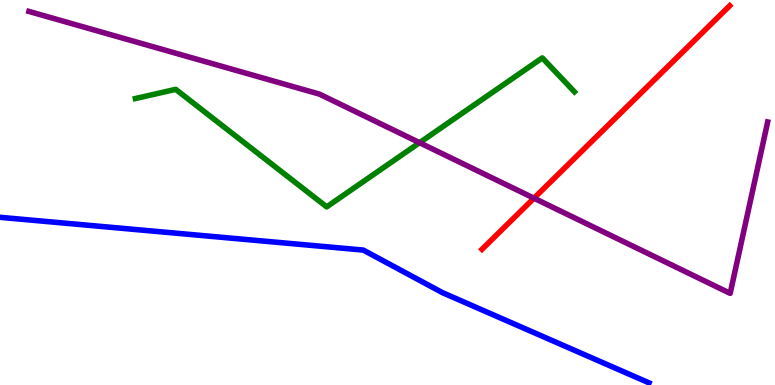[{'lines': ['blue', 'red'], 'intersections': []}, {'lines': ['green', 'red'], 'intersections': []}, {'lines': ['purple', 'red'], 'intersections': [{'x': 6.89, 'y': 4.85}]}, {'lines': ['blue', 'green'], 'intersections': []}, {'lines': ['blue', 'purple'], 'intersections': []}, {'lines': ['green', 'purple'], 'intersections': [{'x': 5.41, 'y': 6.29}]}]